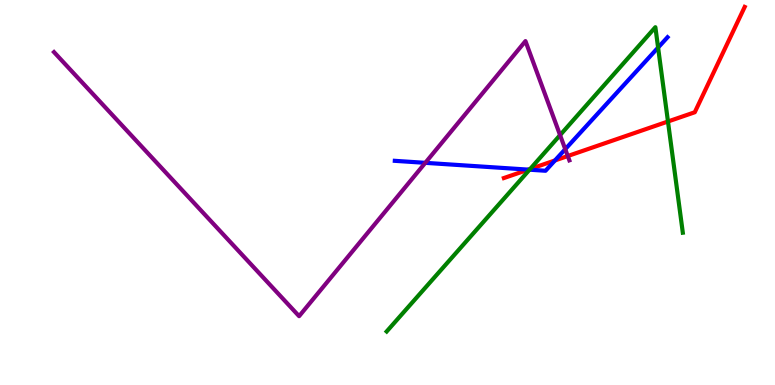[{'lines': ['blue', 'red'], 'intersections': [{'x': 6.82, 'y': 5.59}, {'x': 7.16, 'y': 5.83}]}, {'lines': ['green', 'red'], 'intersections': [{'x': 6.84, 'y': 5.61}, {'x': 8.62, 'y': 6.84}]}, {'lines': ['purple', 'red'], 'intersections': [{'x': 7.33, 'y': 5.95}]}, {'lines': ['blue', 'green'], 'intersections': [{'x': 6.83, 'y': 5.59}, {'x': 8.49, 'y': 8.76}]}, {'lines': ['blue', 'purple'], 'intersections': [{'x': 5.49, 'y': 5.77}, {'x': 7.29, 'y': 6.13}]}, {'lines': ['green', 'purple'], 'intersections': [{'x': 7.23, 'y': 6.49}]}]